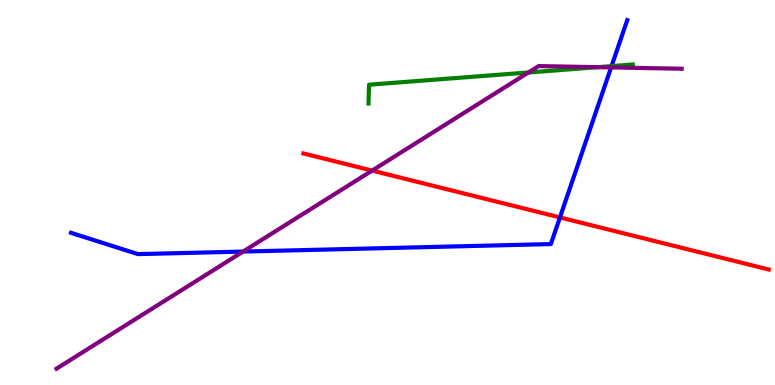[{'lines': ['blue', 'red'], 'intersections': [{'x': 7.23, 'y': 4.35}]}, {'lines': ['green', 'red'], 'intersections': []}, {'lines': ['purple', 'red'], 'intersections': [{'x': 4.8, 'y': 5.57}]}, {'lines': ['blue', 'green'], 'intersections': [{'x': 7.89, 'y': 8.28}]}, {'lines': ['blue', 'purple'], 'intersections': [{'x': 3.14, 'y': 3.47}, {'x': 7.89, 'y': 8.25}]}, {'lines': ['green', 'purple'], 'intersections': [{'x': 6.82, 'y': 8.12}, {'x': 7.71, 'y': 8.26}]}]